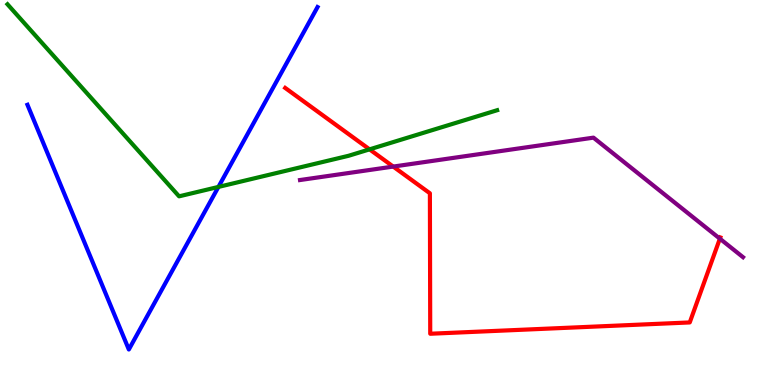[{'lines': ['blue', 'red'], 'intersections': []}, {'lines': ['green', 'red'], 'intersections': [{'x': 4.77, 'y': 6.12}]}, {'lines': ['purple', 'red'], 'intersections': [{'x': 5.07, 'y': 5.67}, {'x': 9.29, 'y': 3.8}]}, {'lines': ['blue', 'green'], 'intersections': [{'x': 2.82, 'y': 5.14}]}, {'lines': ['blue', 'purple'], 'intersections': []}, {'lines': ['green', 'purple'], 'intersections': []}]